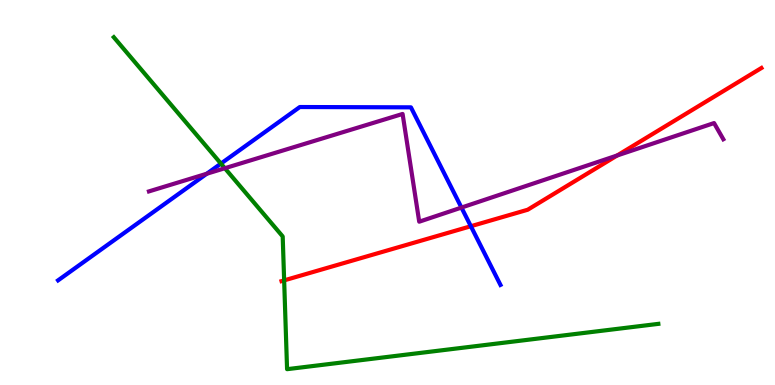[{'lines': ['blue', 'red'], 'intersections': [{'x': 6.08, 'y': 4.12}]}, {'lines': ['green', 'red'], 'intersections': [{'x': 3.67, 'y': 2.72}]}, {'lines': ['purple', 'red'], 'intersections': [{'x': 7.96, 'y': 5.96}]}, {'lines': ['blue', 'green'], 'intersections': [{'x': 2.85, 'y': 5.75}]}, {'lines': ['blue', 'purple'], 'intersections': [{'x': 2.67, 'y': 5.49}, {'x': 5.95, 'y': 4.61}]}, {'lines': ['green', 'purple'], 'intersections': [{'x': 2.9, 'y': 5.63}]}]